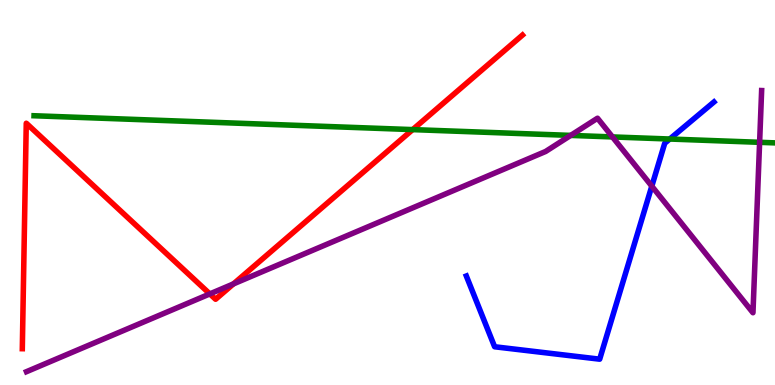[{'lines': ['blue', 'red'], 'intersections': []}, {'lines': ['green', 'red'], 'intersections': [{'x': 5.32, 'y': 6.63}]}, {'lines': ['purple', 'red'], 'intersections': [{'x': 2.71, 'y': 2.37}, {'x': 3.01, 'y': 2.63}]}, {'lines': ['blue', 'green'], 'intersections': [{'x': 8.64, 'y': 6.39}]}, {'lines': ['blue', 'purple'], 'intersections': [{'x': 8.41, 'y': 5.16}]}, {'lines': ['green', 'purple'], 'intersections': [{'x': 7.36, 'y': 6.48}, {'x': 7.9, 'y': 6.44}, {'x': 9.8, 'y': 6.3}]}]